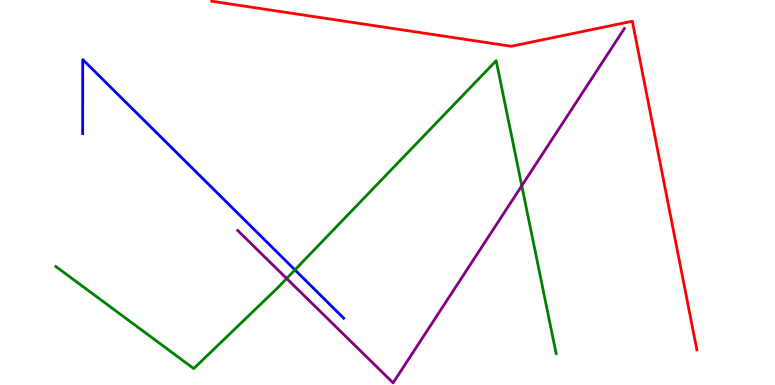[{'lines': ['blue', 'red'], 'intersections': []}, {'lines': ['green', 'red'], 'intersections': []}, {'lines': ['purple', 'red'], 'intersections': []}, {'lines': ['blue', 'green'], 'intersections': [{'x': 3.81, 'y': 2.99}]}, {'lines': ['blue', 'purple'], 'intersections': []}, {'lines': ['green', 'purple'], 'intersections': [{'x': 3.7, 'y': 2.77}, {'x': 6.73, 'y': 5.18}]}]